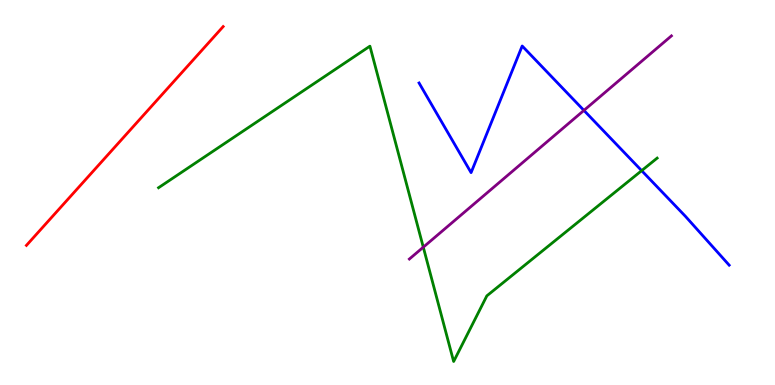[{'lines': ['blue', 'red'], 'intersections': []}, {'lines': ['green', 'red'], 'intersections': []}, {'lines': ['purple', 'red'], 'intersections': []}, {'lines': ['blue', 'green'], 'intersections': [{'x': 8.28, 'y': 5.57}]}, {'lines': ['blue', 'purple'], 'intersections': [{'x': 7.53, 'y': 7.13}]}, {'lines': ['green', 'purple'], 'intersections': [{'x': 5.46, 'y': 3.58}]}]